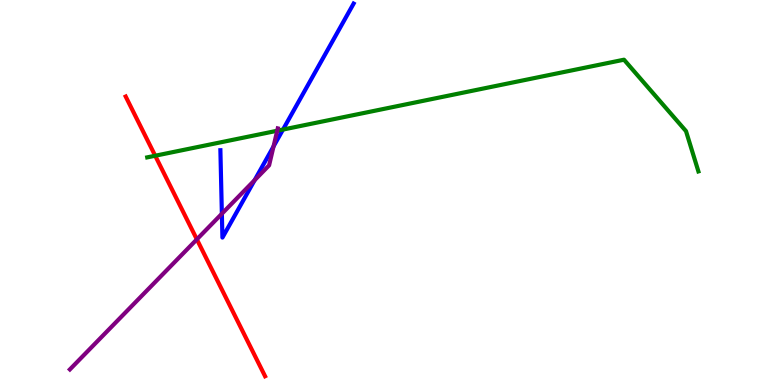[{'lines': ['blue', 'red'], 'intersections': []}, {'lines': ['green', 'red'], 'intersections': [{'x': 2.0, 'y': 5.95}]}, {'lines': ['purple', 'red'], 'intersections': [{'x': 2.54, 'y': 3.78}]}, {'lines': ['blue', 'green'], 'intersections': [{'x': 3.65, 'y': 6.63}]}, {'lines': ['blue', 'purple'], 'intersections': [{'x': 2.86, 'y': 4.45}, {'x': 3.29, 'y': 5.32}, {'x': 3.53, 'y': 6.2}]}, {'lines': ['green', 'purple'], 'intersections': [{'x': 3.58, 'y': 6.6}]}]